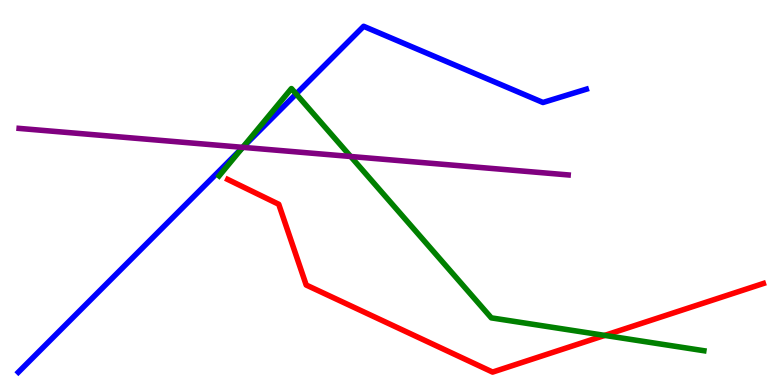[{'lines': ['blue', 'red'], 'intersections': []}, {'lines': ['green', 'red'], 'intersections': [{'x': 7.8, 'y': 1.29}]}, {'lines': ['purple', 'red'], 'intersections': []}, {'lines': ['blue', 'green'], 'intersections': [{'x': 3.13, 'y': 6.16}, {'x': 3.82, 'y': 7.56}]}, {'lines': ['blue', 'purple'], 'intersections': [{'x': 3.13, 'y': 6.17}]}, {'lines': ['green', 'purple'], 'intersections': [{'x': 3.13, 'y': 6.17}, {'x': 4.52, 'y': 5.94}]}]